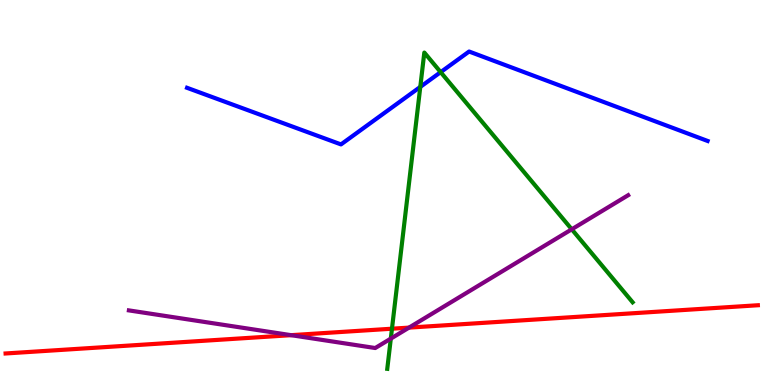[{'lines': ['blue', 'red'], 'intersections': []}, {'lines': ['green', 'red'], 'intersections': [{'x': 5.06, 'y': 1.46}]}, {'lines': ['purple', 'red'], 'intersections': [{'x': 3.76, 'y': 1.29}, {'x': 5.28, 'y': 1.49}]}, {'lines': ['blue', 'green'], 'intersections': [{'x': 5.42, 'y': 7.74}, {'x': 5.69, 'y': 8.13}]}, {'lines': ['blue', 'purple'], 'intersections': []}, {'lines': ['green', 'purple'], 'intersections': [{'x': 5.04, 'y': 1.2}, {'x': 7.38, 'y': 4.04}]}]